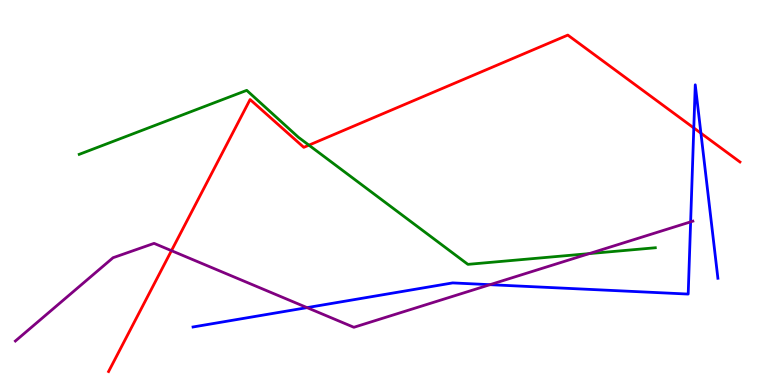[{'lines': ['blue', 'red'], 'intersections': [{'x': 8.95, 'y': 6.68}, {'x': 9.04, 'y': 6.54}]}, {'lines': ['green', 'red'], 'intersections': [{'x': 3.99, 'y': 6.23}]}, {'lines': ['purple', 'red'], 'intersections': [{'x': 2.21, 'y': 3.49}]}, {'lines': ['blue', 'green'], 'intersections': []}, {'lines': ['blue', 'purple'], 'intersections': [{'x': 3.96, 'y': 2.01}, {'x': 6.32, 'y': 2.61}, {'x': 8.91, 'y': 4.24}]}, {'lines': ['green', 'purple'], 'intersections': [{'x': 7.6, 'y': 3.41}]}]